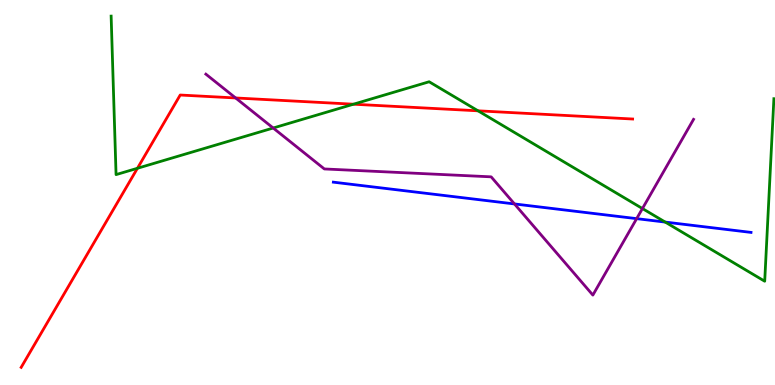[{'lines': ['blue', 'red'], 'intersections': []}, {'lines': ['green', 'red'], 'intersections': [{'x': 1.77, 'y': 5.63}, {'x': 4.56, 'y': 7.29}, {'x': 6.17, 'y': 7.12}]}, {'lines': ['purple', 'red'], 'intersections': [{'x': 3.04, 'y': 7.46}]}, {'lines': ['blue', 'green'], 'intersections': [{'x': 8.58, 'y': 4.23}]}, {'lines': ['blue', 'purple'], 'intersections': [{'x': 6.64, 'y': 4.7}, {'x': 8.21, 'y': 4.32}]}, {'lines': ['green', 'purple'], 'intersections': [{'x': 3.53, 'y': 6.67}, {'x': 8.29, 'y': 4.58}]}]